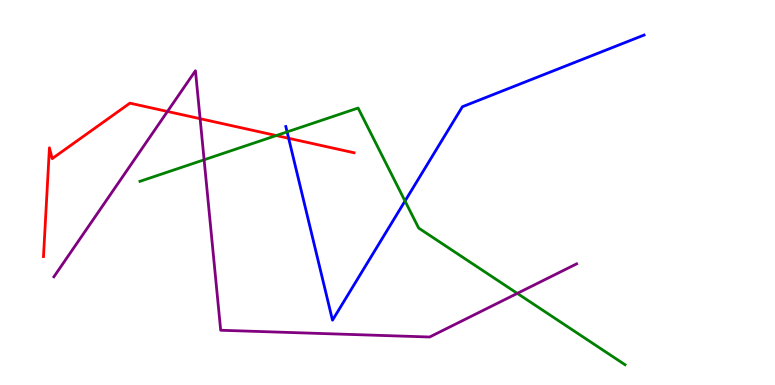[{'lines': ['blue', 'red'], 'intersections': [{'x': 3.72, 'y': 6.41}]}, {'lines': ['green', 'red'], 'intersections': [{'x': 3.56, 'y': 6.48}]}, {'lines': ['purple', 'red'], 'intersections': [{'x': 2.16, 'y': 7.1}, {'x': 2.58, 'y': 6.92}]}, {'lines': ['blue', 'green'], 'intersections': [{'x': 3.7, 'y': 6.57}, {'x': 5.23, 'y': 4.78}]}, {'lines': ['blue', 'purple'], 'intersections': []}, {'lines': ['green', 'purple'], 'intersections': [{'x': 2.63, 'y': 5.85}, {'x': 6.67, 'y': 2.38}]}]